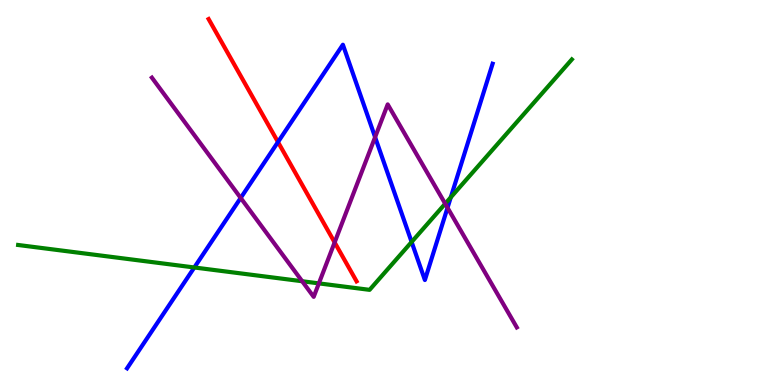[{'lines': ['blue', 'red'], 'intersections': [{'x': 3.59, 'y': 6.31}]}, {'lines': ['green', 'red'], 'intersections': []}, {'lines': ['purple', 'red'], 'intersections': [{'x': 4.32, 'y': 3.7}]}, {'lines': ['blue', 'green'], 'intersections': [{'x': 2.51, 'y': 3.05}, {'x': 5.31, 'y': 3.72}, {'x': 5.82, 'y': 4.87}]}, {'lines': ['blue', 'purple'], 'intersections': [{'x': 3.11, 'y': 4.86}, {'x': 4.84, 'y': 6.44}, {'x': 5.77, 'y': 4.6}]}, {'lines': ['green', 'purple'], 'intersections': [{'x': 3.9, 'y': 2.7}, {'x': 4.11, 'y': 2.64}, {'x': 5.74, 'y': 4.71}]}]